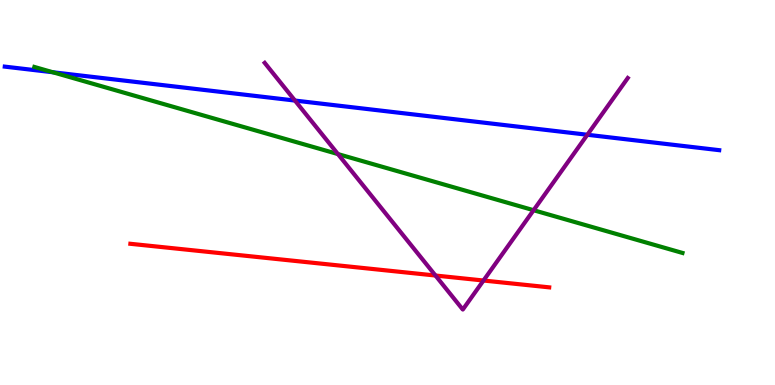[{'lines': ['blue', 'red'], 'intersections': []}, {'lines': ['green', 'red'], 'intersections': []}, {'lines': ['purple', 'red'], 'intersections': [{'x': 5.62, 'y': 2.84}, {'x': 6.24, 'y': 2.71}]}, {'lines': ['blue', 'green'], 'intersections': [{'x': 0.681, 'y': 8.12}]}, {'lines': ['blue', 'purple'], 'intersections': [{'x': 3.81, 'y': 7.39}, {'x': 7.58, 'y': 6.5}]}, {'lines': ['green', 'purple'], 'intersections': [{'x': 4.36, 'y': 6.0}, {'x': 6.88, 'y': 4.54}]}]